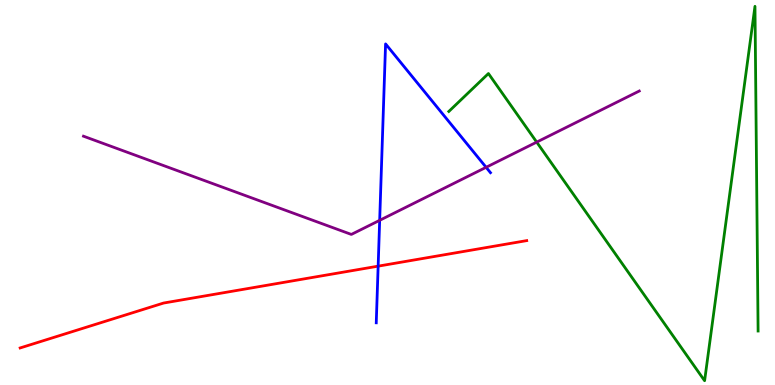[{'lines': ['blue', 'red'], 'intersections': [{'x': 4.88, 'y': 3.09}]}, {'lines': ['green', 'red'], 'intersections': []}, {'lines': ['purple', 'red'], 'intersections': []}, {'lines': ['blue', 'green'], 'intersections': []}, {'lines': ['blue', 'purple'], 'intersections': [{'x': 4.9, 'y': 4.28}, {'x': 6.27, 'y': 5.65}]}, {'lines': ['green', 'purple'], 'intersections': [{'x': 6.93, 'y': 6.31}]}]